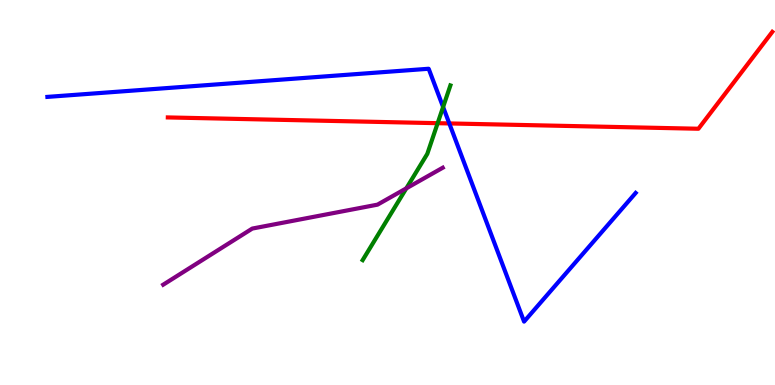[{'lines': ['blue', 'red'], 'intersections': [{'x': 5.8, 'y': 6.79}]}, {'lines': ['green', 'red'], 'intersections': [{'x': 5.65, 'y': 6.8}]}, {'lines': ['purple', 'red'], 'intersections': []}, {'lines': ['blue', 'green'], 'intersections': [{'x': 5.72, 'y': 7.22}]}, {'lines': ['blue', 'purple'], 'intersections': []}, {'lines': ['green', 'purple'], 'intersections': [{'x': 5.24, 'y': 5.11}]}]